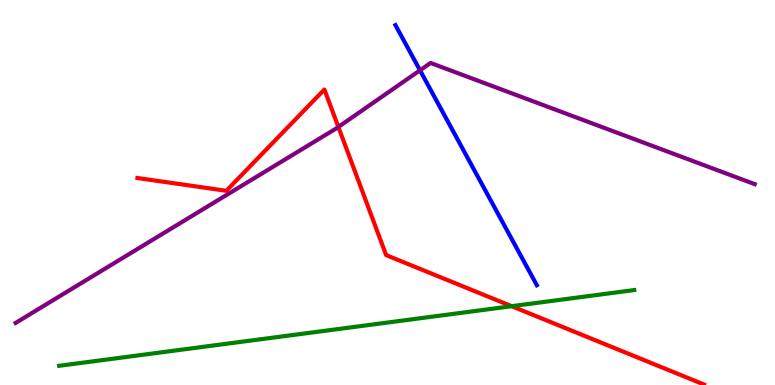[{'lines': ['blue', 'red'], 'intersections': []}, {'lines': ['green', 'red'], 'intersections': [{'x': 6.6, 'y': 2.05}]}, {'lines': ['purple', 'red'], 'intersections': [{'x': 4.37, 'y': 6.7}]}, {'lines': ['blue', 'green'], 'intersections': []}, {'lines': ['blue', 'purple'], 'intersections': [{'x': 5.42, 'y': 8.17}]}, {'lines': ['green', 'purple'], 'intersections': []}]